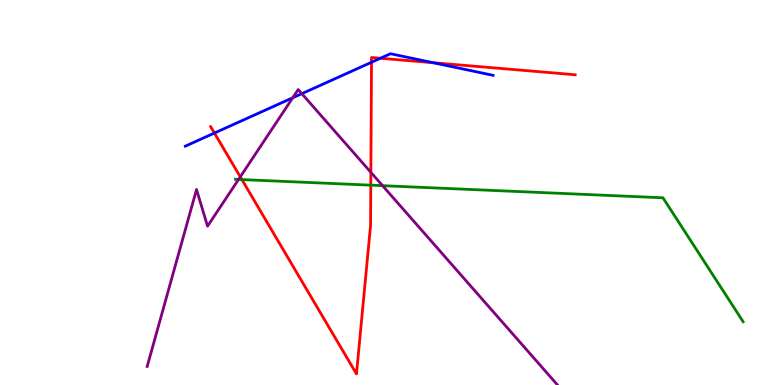[{'lines': ['blue', 'red'], 'intersections': [{'x': 2.77, 'y': 6.54}, {'x': 4.79, 'y': 8.38}, {'x': 4.91, 'y': 8.49}, {'x': 5.59, 'y': 8.37}]}, {'lines': ['green', 'red'], 'intersections': [{'x': 3.12, 'y': 5.34}, {'x': 4.78, 'y': 5.19}]}, {'lines': ['purple', 'red'], 'intersections': [{'x': 3.1, 'y': 5.41}, {'x': 4.79, 'y': 5.52}]}, {'lines': ['blue', 'green'], 'intersections': []}, {'lines': ['blue', 'purple'], 'intersections': [{'x': 3.78, 'y': 7.46}, {'x': 3.89, 'y': 7.57}]}, {'lines': ['green', 'purple'], 'intersections': [{'x': 3.08, 'y': 5.34}, {'x': 4.94, 'y': 5.18}]}]